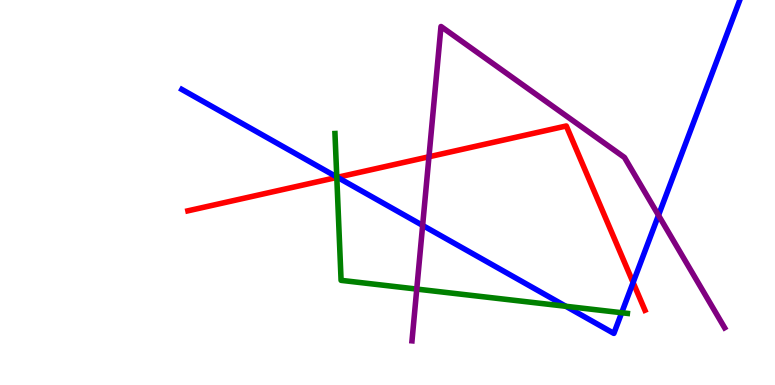[{'lines': ['blue', 'red'], 'intersections': [{'x': 4.35, 'y': 5.39}, {'x': 8.17, 'y': 2.66}]}, {'lines': ['green', 'red'], 'intersections': [{'x': 4.35, 'y': 5.39}]}, {'lines': ['purple', 'red'], 'intersections': [{'x': 5.54, 'y': 5.93}]}, {'lines': ['blue', 'green'], 'intersections': [{'x': 4.35, 'y': 5.4}, {'x': 7.3, 'y': 2.04}, {'x': 8.02, 'y': 1.88}]}, {'lines': ['blue', 'purple'], 'intersections': [{'x': 5.45, 'y': 4.15}, {'x': 8.5, 'y': 4.41}]}, {'lines': ['green', 'purple'], 'intersections': [{'x': 5.38, 'y': 2.49}]}]